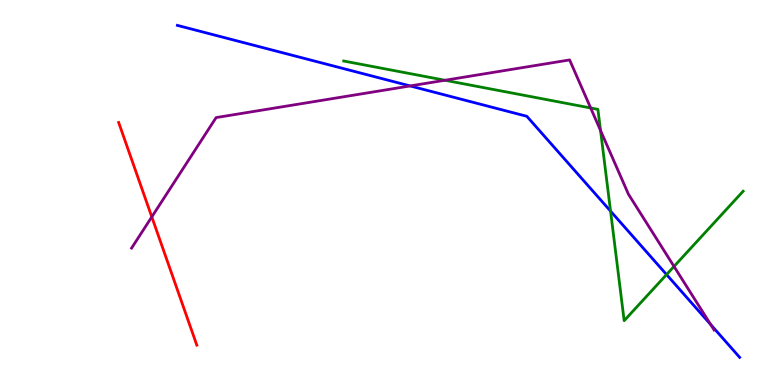[{'lines': ['blue', 'red'], 'intersections': []}, {'lines': ['green', 'red'], 'intersections': []}, {'lines': ['purple', 'red'], 'intersections': [{'x': 1.96, 'y': 4.37}]}, {'lines': ['blue', 'green'], 'intersections': [{'x': 7.88, 'y': 4.52}, {'x': 8.6, 'y': 2.87}]}, {'lines': ['blue', 'purple'], 'intersections': [{'x': 5.29, 'y': 7.77}, {'x': 9.17, 'y': 1.57}]}, {'lines': ['green', 'purple'], 'intersections': [{'x': 5.74, 'y': 7.92}, {'x': 7.62, 'y': 7.2}, {'x': 7.75, 'y': 6.61}, {'x': 8.7, 'y': 3.08}]}]